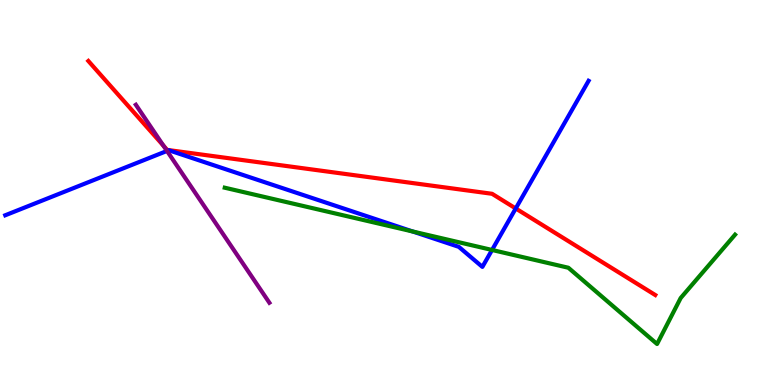[{'lines': ['blue', 'red'], 'intersections': [{'x': 6.65, 'y': 4.59}]}, {'lines': ['green', 'red'], 'intersections': []}, {'lines': ['purple', 'red'], 'intersections': [{'x': 2.11, 'y': 6.21}]}, {'lines': ['blue', 'green'], 'intersections': [{'x': 5.33, 'y': 3.99}, {'x': 6.35, 'y': 3.51}]}, {'lines': ['blue', 'purple'], 'intersections': [{'x': 2.15, 'y': 6.08}]}, {'lines': ['green', 'purple'], 'intersections': []}]